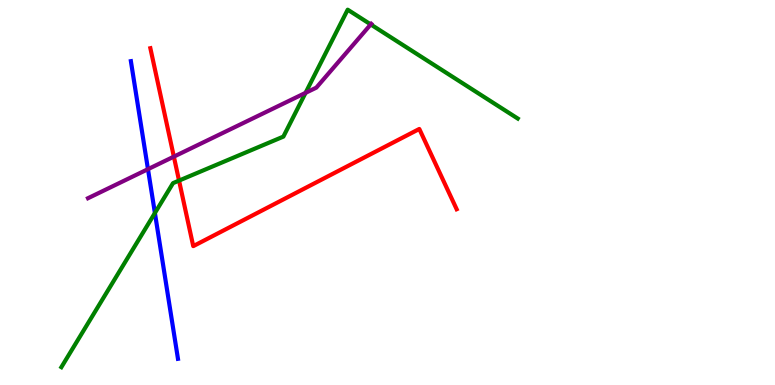[{'lines': ['blue', 'red'], 'intersections': []}, {'lines': ['green', 'red'], 'intersections': [{'x': 2.31, 'y': 5.31}]}, {'lines': ['purple', 'red'], 'intersections': [{'x': 2.24, 'y': 5.93}]}, {'lines': ['blue', 'green'], 'intersections': [{'x': 2.0, 'y': 4.47}]}, {'lines': ['blue', 'purple'], 'intersections': [{'x': 1.91, 'y': 5.61}]}, {'lines': ['green', 'purple'], 'intersections': [{'x': 3.94, 'y': 7.59}, {'x': 4.78, 'y': 9.37}]}]